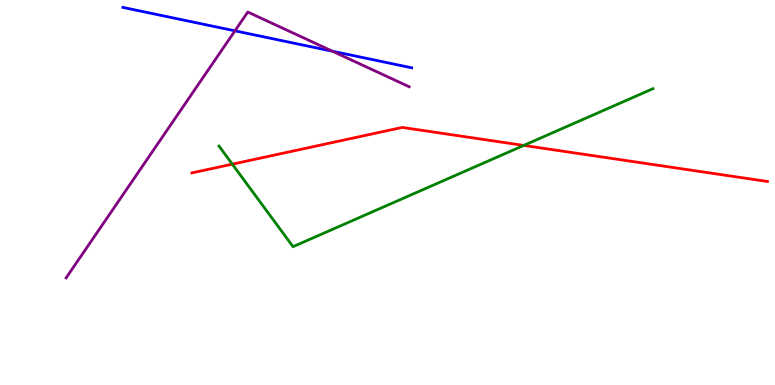[{'lines': ['blue', 'red'], 'intersections': []}, {'lines': ['green', 'red'], 'intersections': [{'x': 3.0, 'y': 5.74}, {'x': 6.76, 'y': 6.22}]}, {'lines': ['purple', 'red'], 'intersections': []}, {'lines': ['blue', 'green'], 'intersections': []}, {'lines': ['blue', 'purple'], 'intersections': [{'x': 3.03, 'y': 9.2}, {'x': 4.29, 'y': 8.67}]}, {'lines': ['green', 'purple'], 'intersections': []}]